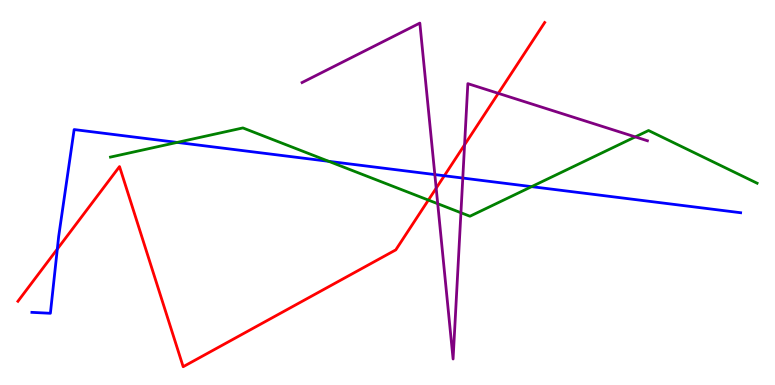[{'lines': ['blue', 'red'], 'intersections': [{'x': 0.739, 'y': 3.53}, {'x': 5.73, 'y': 5.44}]}, {'lines': ['green', 'red'], 'intersections': [{'x': 5.53, 'y': 4.8}]}, {'lines': ['purple', 'red'], 'intersections': [{'x': 5.63, 'y': 5.11}, {'x': 5.99, 'y': 6.24}, {'x': 6.43, 'y': 7.58}]}, {'lines': ['blue', 'green'], 'intersections': [{'x': 2.29, 'y': 6.3}, {'x': 4.24, 'y': 5.81}, {'x': 6.86, 'y': 5.15}]}, {'lines': ['blue', 'purple'], 'intersections': [{'x': 5.61, 'y': 5.47}, {'x': 5.97, 'y': 5.38}]}, {'lines': ['green', 'purple'], 'intersections': [{'x': 5.65, 'y': 4.71}, {'x': 5.95, 'y': 4.47}, {'x': 8.2, 'y': 6.44}]}]